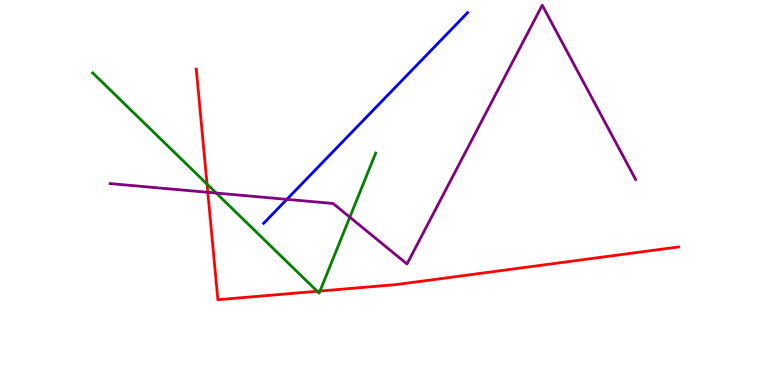[{'lines': ['blue', 'red'], 'intersections': []}, {'lines': ['green', 'red'], 'intersections': [{'x': 2.67, 'y': 5.22}, {'x': 4.09, 'y': 2.43}, {'x': 4.13, 'y': 2.44}]}, {'lines': ['purple', 'red'], 'intersections': [{'x': 2.68, 'y': 5.01}]}, {'lines': ['blue', 'green'], 'intersections': []}, {'lines': ['blue', 'purple'], 'intersections': [{'x': 3.7, 'y': 4.82}]}, {'lines': ['green', 'purple'], 'intersections': [{'x': 2.79, 'y': 4.99}, {'x': 4.51, 'y': 4.36}]}]